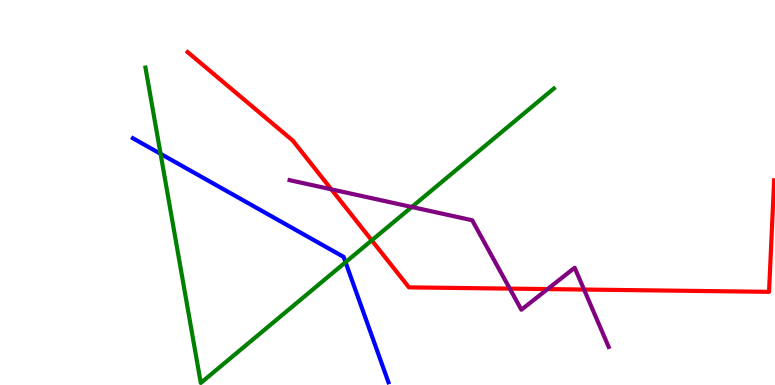[{'lines': ['blue', 'red'], 'intersections': []}, {'lines': ['green', 'red'], 'intersections': [{'x': 4.8, 'y': 3.76}]}, {'lines': ['purple', 'red'], 'intersections': [{'x': 4.28, 'y': 5.08}, {'x': 6.58, 'y': 2.5}, {'x': 7.07, 'y': 2.49}, {'x': 7.54, 'y': 2.48}]}, {'lines': ['blue', 'green'], 'intersections': [{'x': 2.07, 'y': 6.0}, {'x': 4.46, 'y': 3.19}]}, {'lines': ['blue', 'purple'], 'intersections': []}, {'lines': ['green', 'purple'], 'intersections': [{'x': 5.31, 'y': 4.62}]}]